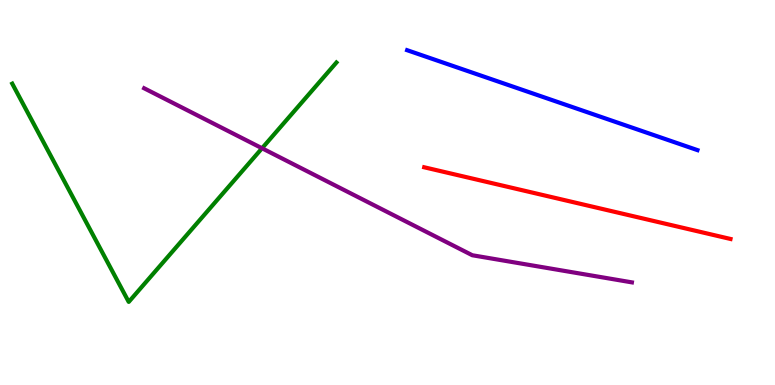[{'lines': ['blue', 'red'], 'intersections': []}, {'lines': ['green', 'red'], 'intersections': []}, {'lines': ['purple', 'red'], 'intersections': []}, {'lines': ['blue', 'green'], 'intersections': []}, {'lines': ['blue', 'purple'], 'intersections': []}, {'lines': ['green', 'purple'], 'intersections': [{'x': 3.38, 'y': 6.15}]}]